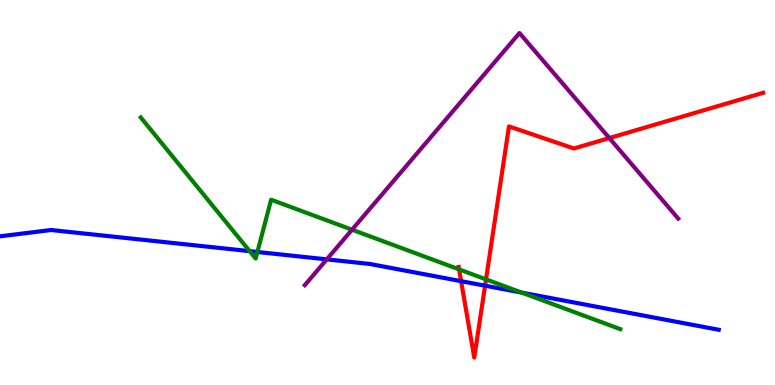[{'lines': ['blue', 'red'], 'intersections': [{'x': 5.95, 'y': 2.7}, {'x': 6.26, 'y': 2.58}]}, {'lines': ['green', 'red'], 'intersections': [{'x': 5.92, 'y': 3.0}, {'x': 6.27, 'y': 2.74}]}, {'lines': ['purple', 'red'], 'intersections': [{'x': 7.86, 'y': 6.41}]}, {'lines': ['blue', 'green'], 'intersections': [{'x': 3.22, 'y': 3.48}, {'x': 3.32, 'y': 3.46}, {'x': 6.73, 'y': 2.4}]}, {'lines': ['blue', 'purple'], 'intersections': [{'x': 4.22, 'y': 3.26}]}, {'lines': ['green', 'purple'], 'intersections': [{'x': 4.54, 'y': 4.03}]}]